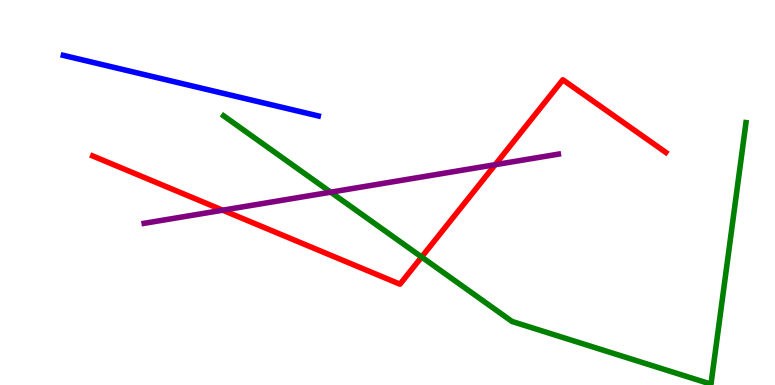[{'lines': ['blue', 'red'], 'intersections': []}, {'lines': ['green', 'red'], 'intersections': [{'x': 5.44, 'y': 3.32}]}, {'lines': ['purple', 'red'], 'intersections': [{'x': 2.87, 'y': 4.54}, {'x': 6.39, 'y': 5.72}]}, {'lines': ['blue', 'green'], 'intersections': []}, {'lines': ['blue', 'purple'], 'intersections': []}, {'lines': ['green', 'purple'], 'intersections': [{'x': 4.27, 'y': 5.01}]}]